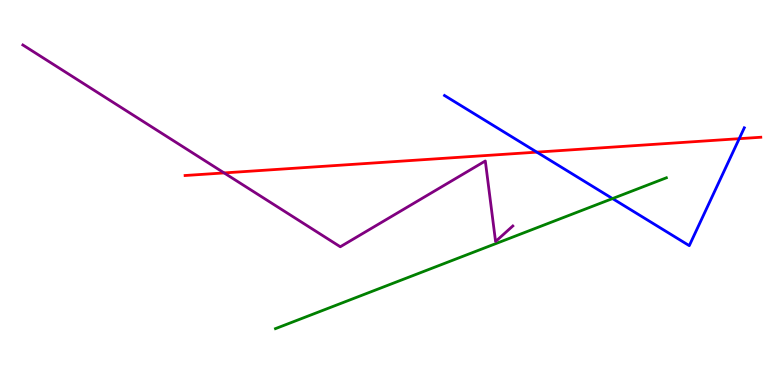[{'lines': ['blue', 'red'], 'intersections': [{'x': 6.93, 'y': 6.05}, {'x': 9.54, 'y': 6.4}]}, {'lines': ['green', 'red'], 'intersections': []}, {'lines': ['purple', 'red'], 'intersections': [{'x': 2.89, 'y': 5.51}]}, {'lines': ['blue', 'green'], 'intersections': [{'x': 7.9, 'y': 4.84}]}, {'lines': ['blue', 'purple'], 'intersections': []}, {'lines': ['green', 'purple'], 'intersections': []}]